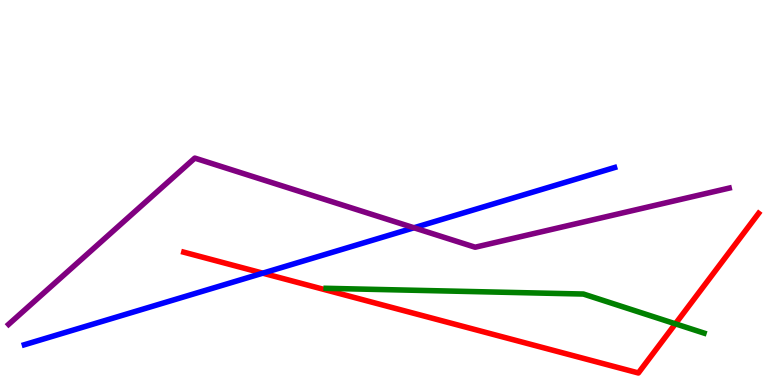[{'lines': ['blue', 'red'], 'intersections': [{'x': 3.39, 'y': 2.9}]}, {'lines': ['green', 'red'], 'intersections': [{'x': 8.71, 'y': 1.59}]}, {'lines': ['purple', 'red'], 'intersections': []}, {'lines': ['blue', 'green'], 'intersections': []}, {'lines': ['blue', 'purple'], 'intersections': [{'x': 5.34, 'y': 4.08}]}, {'lines': ['green', 'purple'], 'intersections': []}]